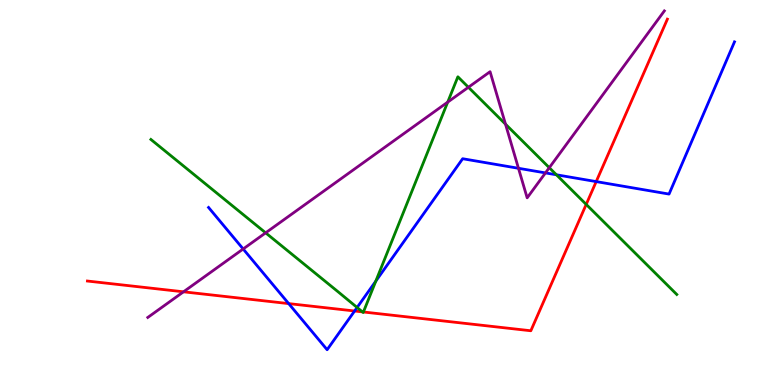[{'lines': ['blue', 'red'], 'intersections': [{'x': 3.73, 'y': 2.11}, {'x': 4.58, 'y': 1.92}, {'x': 7.69, 'y': 5.28}]}, {'lines': ['green', 'red'], 'intersections': [{'x': 4.68, 'y': 1.9}, {'x': 4.69, 'y': 1.9}, {'x': 7.56, 'y': 4.69}]}, {'lines': ['purple', 'red'], 'intersections': [{'x': 2.37, 'y': 2.42}]}, {'lines': ['blue', 'green'], 'intersections': [{'x': 4.61, 'y': 2.01}, {'x': 4.85, 'y': 2.7}, {'x': 7.18, 'y': 5.46}]}, {'lines': ['blue', 'purple'], 'intersections': [{'x': 3.14, 'y': 3.53}, {'x': 6.69, 'y': 5.63}, {'x': 7.04, 'y': 5.51}]}, {'lines': ['green', 'purple'], 'intersections': [{'x': 3.43, 'y': 3.95}, {'x': 5.78, 'y': 7.35}, {'x': 6.04, 'y': 7.73}, {'x': 6.52, 'y': 6.78}, {'x': 7.09, 'y': 5.64}]}]